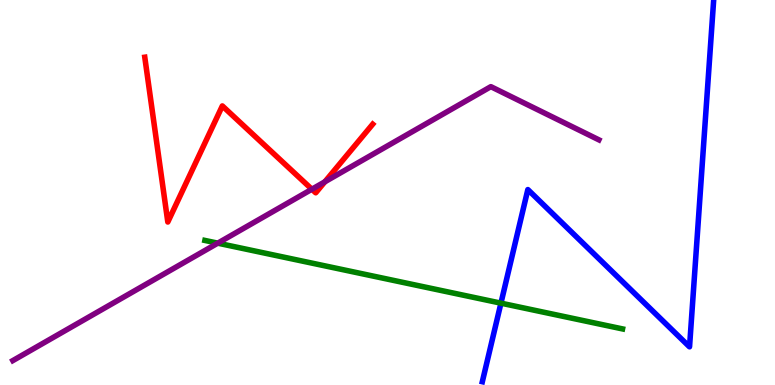[{'lines': ['blue', 'red'], 'intersections': []}, {'lines': ['green', 'red'], 'intersections': []}, {'lines': ['purple', 'red'], 'intersections': [{'x': 4.02, 'y': 5.08}, {'x': 4.19, 'y': 5.28}]}, {'lines': ['blue', 'green'], 'intersections': [{'x': 6.46, 'y': 2.13}]}, {'lines': ['blue', 'purple'], 'intersections': []}, {'lines': ['green', 'purple'], 'intersections': [{'x': 2.81, 'y': 3.68}]}]